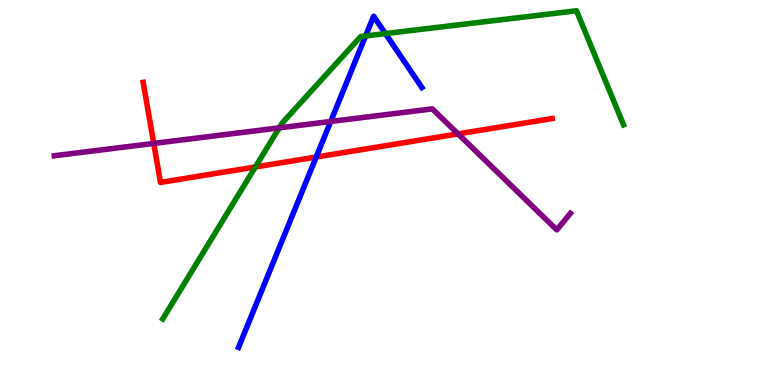[{'lines': ['blue', 'red'], 'intersections': [{'x': 4.08, 'y': 5.92}]}, {'lines': ['green', 'red'], 'intersections': [{'x': 3.3, 'y': 5.66}]}, {'lines': ['purple', 'red'], 'intersections': [{'x': 1.98, 'y': 6.27}, {'x': 5.91, 'y': 6.52}]}, {'lines': ['blue', 'green'], 'intersections': [{'x': 4.72, 'y': 9.07}, {'x': 4.97, 'y': 9.13}]}, {'lines': ['blue', 'purple'], 'intersections': [{'x': 4.27, 'y': 6.84}]}, {'lines': ['green', 'purple'], 'intersections': [{'x': 3.6, 'y': 6.68}]}]